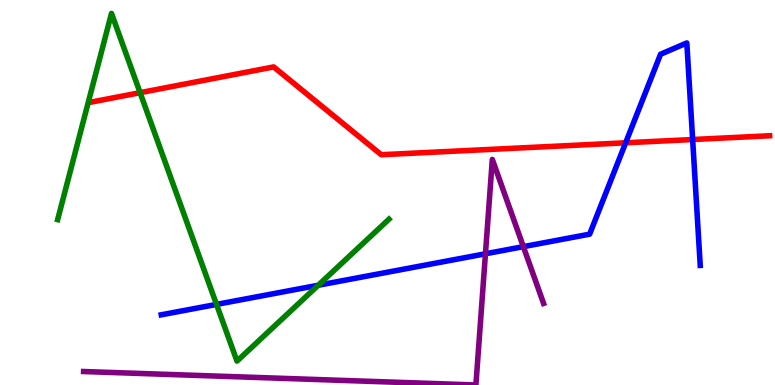[{'lines': ['blue', 'red'], 'intersections': [{'x': 8.07, 'y': 6.29}, {'x': 8.94, 'y': 6.38}]}, {'lines': ['green', 'red'], 'intersections': [{'x': 1.81, 'y': 7.59}]}, {'lines': ['purple', 'red'], 'intersections': []}, {'lines': ['blue', 'green'], 'intersections': [{'x': 2.79, 'y': 2.09}, {'x': 4.11, 'y': 2.59}]}, {'lines': ['blue', 'purple'], 'intersections': [{'x': 6.26, 'y': 3.41}, {'x': 6.75, 'y': 3.59}]}, {'lines': ['green', 'purple'], 'intersections': []}]